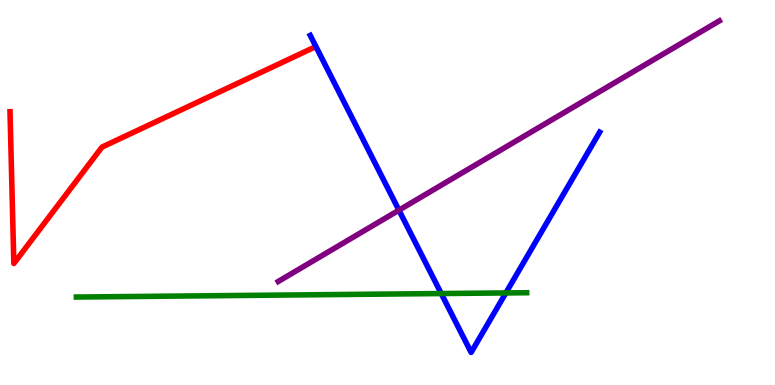[{'lines': ['blue', 'red'], 'intersections': []}, {'lines': ['green', 'red'], 'intersections': []}, {'lines': ['purple', 'red'], 'intersections': []}, {'lines': ['blue', 'green'], 'intersections': [{'x': 5.69, 'y': 2.38}, {'x': 6.53, 'y': 2.39}]}, {'lines': ['blue', 'purple'], 'intersections': [{'x': 5.15, 'y': 4.54}]}, {'lines': ['green', 'purple'], 'intersections': []}]